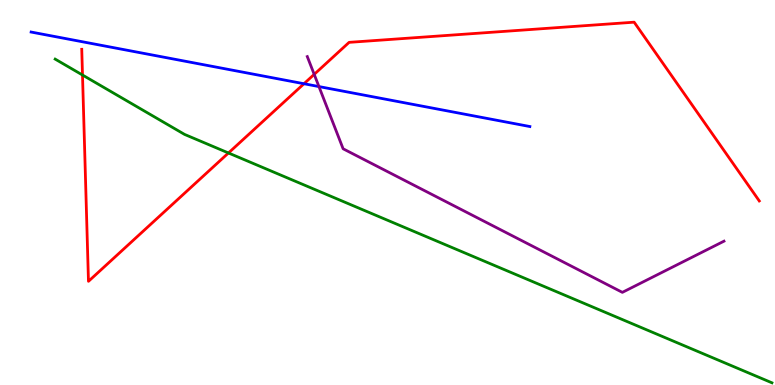[{'lines': ['blue', 'red'], 'intersections': [{'x': 3.92, 'y': 7.83}]}, {'lines': ['green', 'red'], 'intersections': [{'x': 1.06, 'y': 8.05}, {'x': 2.95, 'y': 6.03}]}, {'lines': ['purple', 'red'], 'intersections': [{'x': 4.05, 'y': 8.07}]}, {'lines': ['blue', 'green'], 'intersections': []}, {'lines': ['blue', 'purple'], 'intersections': [{'x': 4.12, 'y': 7.75}]}, {'lines': ['green', 'purple'], 'intersections': []}]